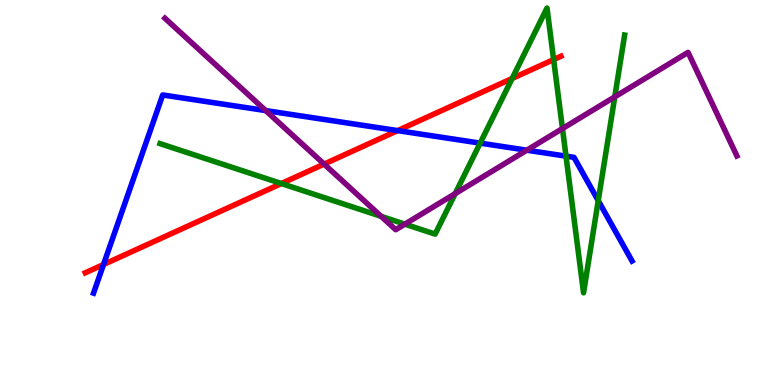[{'lines': ['blue', 'red'], 'intersections': [{'x': 1.34, 'y': 3.13}, {'x': 5.13, 'y': 6.61}]}, {'lines': ['green', 'red'], 'intersections': [{'x': 3.63, 'y': 5.23}, {'x': 6.61, 'y': 7.96}, {'x': 7.14, 'y': 8.45}]}, {'lines': ['purple', 'red'], 'intersections': [{'x': 4.18, 'y': 5.74}]}, {'lines': ['blue', 'green'], 'intersections': [{'x': 6.2, 'y': 6.28}, {'x': 7.3, 'y': 5.94}, {'x': 7.72, 'y': 4.79}]}, {'lines': ['blue', 'purple'], 'intersections': [{'x': 3.43, 'y': 7.13}, {'x': 6.8, 'y': 6.1}]}, {'lines': ['green', 'purple'], 'intersections': [{'x': 4.92, 'y': 4.38}, {'x': 5.22, 'y': 4.18}, {'x': 5.87, 'y': 4.97}, {'x': 7.26, 'y': 6.66}, {'x': 7.93, 'y': 7.48}]}]